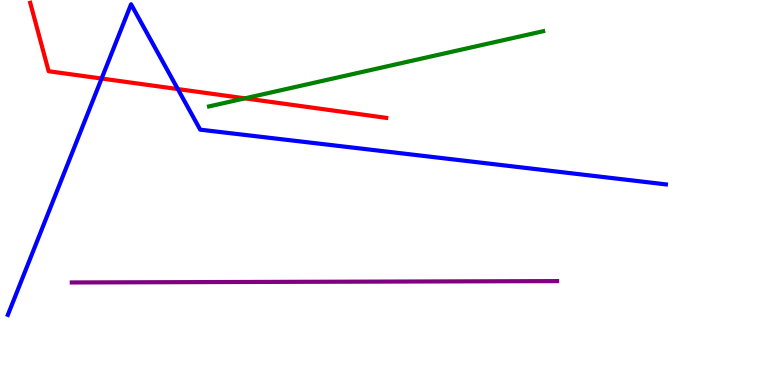[{'lines': ['blue', 'red'], 'intersections': [{'x': 1.31, 'y': 7.96}, {'x': 2.29, 'y': 7.69}]}, {'lines': ['green', 'red'], 'intersections': [{'x': 3.16, 'y': 7.45}]}, {'lines': ['purple', 'red'], 'intersections': []}, {'lines': ['blue', 'green'], 'intersections': []}, {'lines': ['blue', 'purple'], 'intersections': []}, {'lines': ['green', 'purple'], 'intersections': []}]